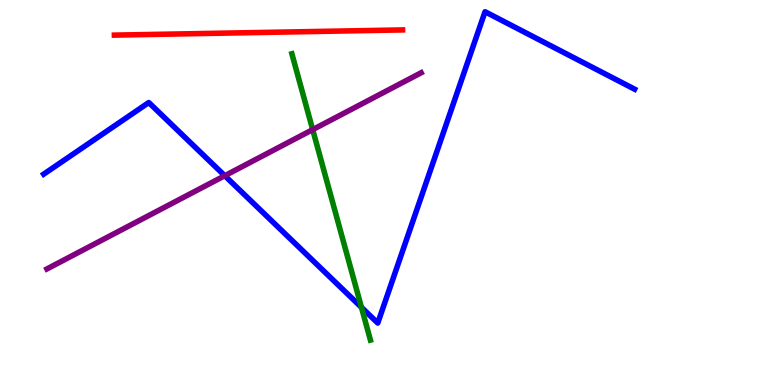[{'lines': ['blue', 'red'], 'intersections': []}, {'lines': ['green', 'red'], 'intersections': []}, {'lines': ['purple', 'red'], 'intersections': []}, {'lines': ['blue', 'green'], 'intersections': [{'x': 4.66, 'y': 2.02}]}, {'lines': ['blue', 'purple'], 'intersections': [{'x': 2.9, 'y': 5.44}]}, {'lines': ['green', 'purple'], 'intersections': [{'x': 4.03, 'y': 6.63}]}]